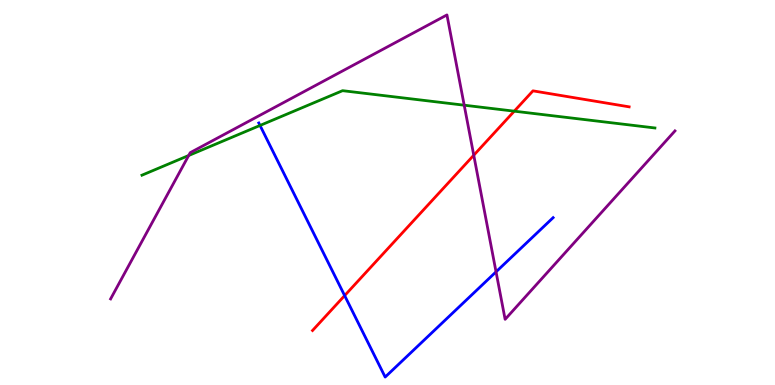[{'lines': ['blue', 'red'], 'intersections': [{'x': 4.45, 'y': 2.32}]}, {'lines': ['green', 'red'], 'intersections': [{'x': 6.64, 'y': 7.11}]}, {'lines': ['purple', 'red'], 'intersections': [{'x': 6.11, 'y': 5.97}]}, {'lines': ['blue', 'green'], 'intersections': [{'x': 3.36, 'y': 6.74}]}, {'lines': ['blue', 'purple'], 'intersections': [{'x': 6.4, 'y': 2.94}]}, {'lines': ['green', 'purple'], 'intersections': [{'x': 2.43, 'y': 5.96}, {'x': 5.99, 'y': 7.27}]}]